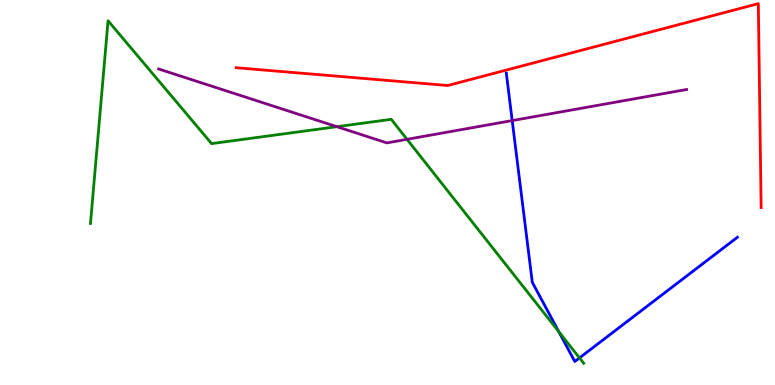[{'lines': ['blue', 'red'], 'intersections': []}, {'lines': ['green', 'red'], 'intersections': []}, {'lines': ['purple', 'red'], 'intersections': []}, {'lines': ['blue', 'green'], 'intersections': [{'x': 7.21, 'y': 1.38}, {'x': 7.48, 'y': 0.704}]}, {'lines': ['blue', 'purple'], 'intersections': [{'x': 6.61, 'y': 6.87}]}, {'lines': ['green', 'purple'], 'intersections': [{'x': 4.35, 'y': 6.71}, {'x': 5.25, 'y': 6.38}]}]